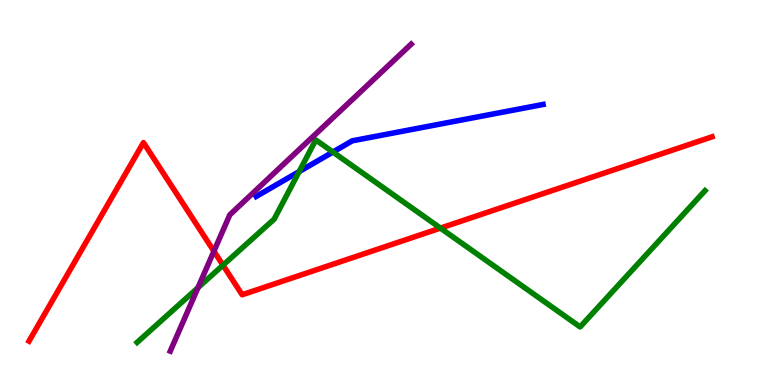[{'lines': ['blue', 'red'], 'intersections': []}, {'lines': ['green', 'red'], 'intersections': [{'x': 2.88, 'y': 3.11}, {'x': 5.68, 'y': 4.08}]}, {'lines': ['purple', 'red'], 'intersections': [{'x': 2.76, 'y': 3.48}]}, {'lines': ['blue', 'green'], 'intersections': [{'x': 3.86, 'y': 5.54}, {'x': 4.3, 'y': 6.05}]}, {'lines': ['blue', 'purple'], 'intersections': []}, {'lines': ['green', 'purple'], 'intersections': [{'x': 2.55, 'y': 2.53}]}]